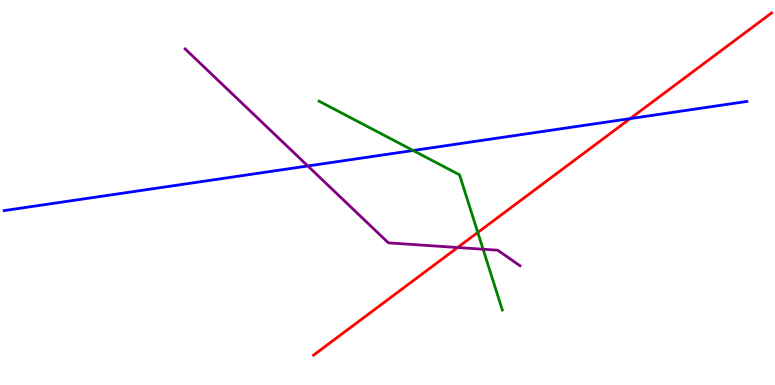[{'lines': ['blue', 'red'], 'intersections': [{'x': 8.13, 'y': 6.92}]}, {'lines': ['green', 'red'], 'intersections': [{'x': 6.16, 'y': 3.96}]}, {'lines': ['purple', 'red'], 'intersections': [{'x': 5.9, 'y': 3.57}]}, {'lines': ['blue', 'green'], 'intersections': [{'x': 5.33, 'y': 6.09}]}, {'lines': ['blue', 'purple'], 'intersections': [{'x': 3.97, 'y': 5.69}]}, {'lines': ['green', 'purple'], 'intersections': [{'x': 6.23, 'y': 3.53}]}]